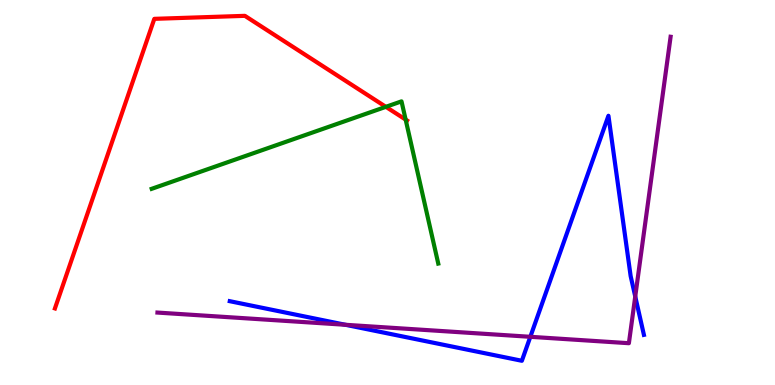[{'lines': ['blue', 'red'], 'intersections': []}, {'lines': ['green', 'red'], 'intersections': [{'x': 4.98, 'y': 7.23}, {'x': 5.23, 'y': 6.89}]}, {'lines': ['purple', 'red'], 'intersections': []}, {'lines': ['blue', 'green'], 'intersections': []}, {'lines': ['blue', 'purple'], 'intersections': [{'x': 4.46, 'y': 1.56}, {'x': 6.84, 'y': 1.25}, {'x': 8.2, 'y': 2.3}]}, {'lines': ['green', 'purple'], 'intersections': []}]